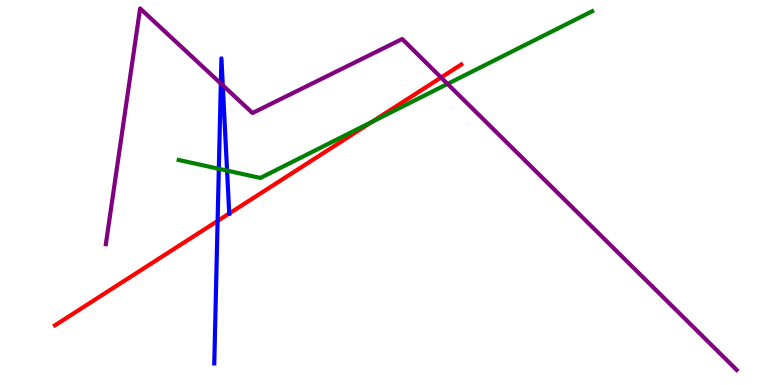[{'lines': ['blue', 'red'], 'intersections': [{'x': 2.81, 'y': 4.26}, {'x': 2.96, 'y': 4.45}]}, {'lines': ['green', 'red'], 'intersections': [{'x': 4.8, 'y': 6.83}]}, {'lines': ['purple', 'red'], 'intersections': [{'x': 5.69, 'y': 7.99}]}, {'lines': ['blue', 'green'], 'intersections': [{'x': 2.82, 'y': 5.62}, {'x': 2.93, 'y': 5.57}]}, {'lines': ['blue', 'purple'], 'intersections': [{'x': 2.85, 'y': 7.83}, {'x': 2.87, 'y': 7.78}]}, {'lines': ['green', 'purple'], 'intersections': [{'x': 5.77, 'y': 7.82}]}]